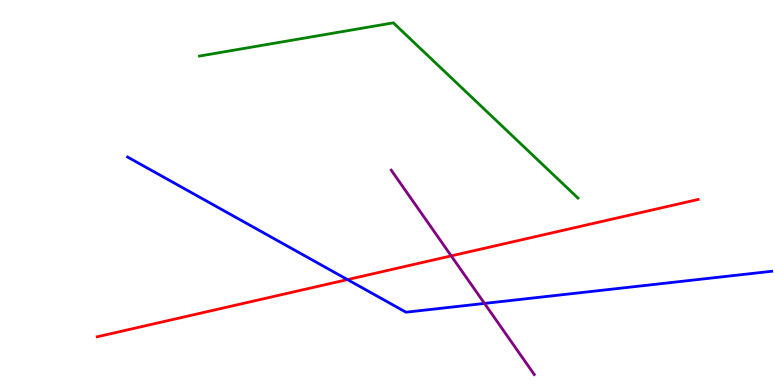[{'lines': ['blue', 'red'], 'intersections': [{'x': 4.48, 'y': 2.74}]}, {'lines': ['green', 'red'], 'intersections': []}, {'lines': ['purple', 'red'], 'intersections': [{'x': 5.82, 'y': 3.35}]}, {'lines': ['blue', 'green'], 'intersections': []}, {'lines': ['blue', 'purple'], 'intersections': [{'x': 6.25, 'y': 2.12}]}, {'lines': ['green', 'purple'], 'intersections': []}]